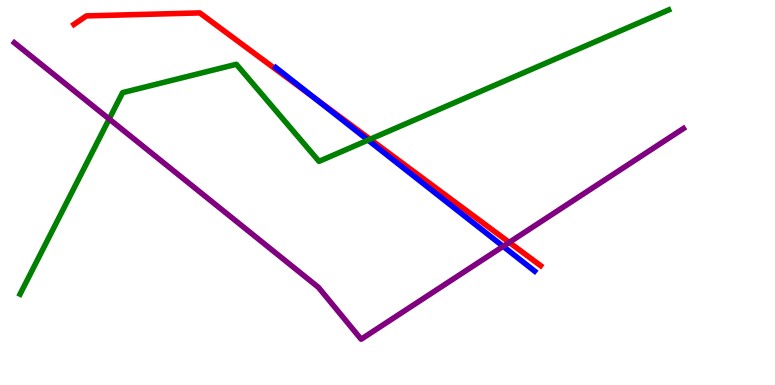[{'lines': ['blue', 'red'], 'intersections': [{'x': 4.05, 'y': 7.46}]}, {'lines': ['green', 'red'], 'intersections': [{'x': 4.78, 'y': 6.38}]}, {'lines': ['purple', 'red'], 'intersections': [{'x': 6.57, 'y': 3.7}]}, {'lines': ['blue', 'green'], 'intersections': [{'x': 4.75, 'y': 6.36}]}, {'lines': ['blue', 'purple'], 'intersections': [{'x': 6.49, 'y': 3.6}]}, {'lines': ['green', 'purple'], 'intersections': [{'x': 1.41, 'y': 6.91}]}]